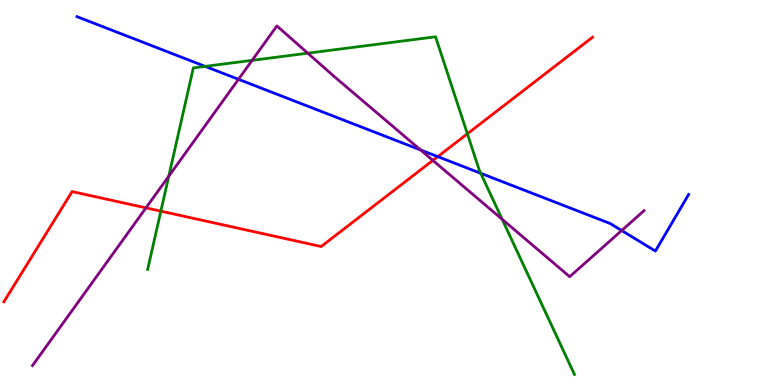[{'lines': ['blue', 'red'], 'intersections': [{'x': 5.65, 'y': 5.93}]}, {'lines': ['green', 'red'], 'intersections': [{'x': 2.08, 'y': 4.52}, {'x': 6.03, 'y': 6.52}]}, {'lines': ['purple', 'red'], 'intersections': [{'x': 1.88, 'y': 4.6}, {'x': 5.59, 'y': 5.83}]}, {'lines': ['blue', 'green'], 'intersections': [{'x': 2.65, 'y': 8.28}, {'x': 6.2, 'y': 5.5}]}, {'lines': ['blue', 'purple'], 'intersections': [{'x': 3.08, 'y': 7.94}, {'x': 5.43, 'y': 6.1}, {'x': 8.02, 'y': 4.01}]}, {'lines': ['green', 'purple'], 'intersections': [{'x': 2.18, 'y': 5.42}, {'x': 3.25, 'y': 8.43}, {'x': 3.97, 'y': 8.62}, {'x': 6.48, 'y': 4.3}]}]